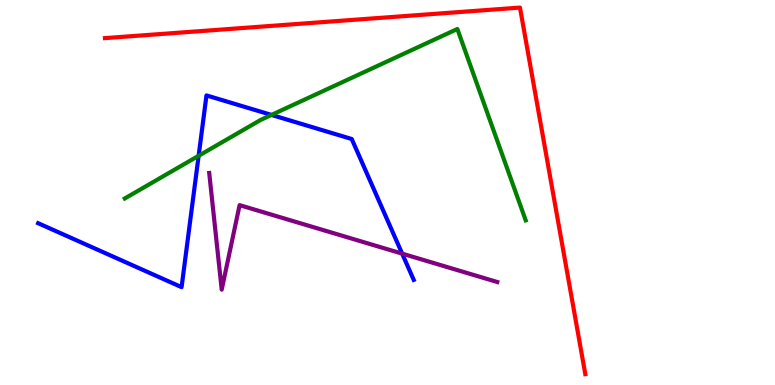[{'lines': ['blue', 'red'], 'intersections': []}, {'lines': ['green', 'red'], 'intersections': []}, {'lines': ['purple', 'red'], 'intersections': []}, {'lines': ['blue', 'green'], 'intersections': [{'x': 2.56, 'y': 5.95}, {'x': 3.5, 'y': 7.01}]}, {'lines': ['blue', 'purple'], 'intersections': [{'x': 5.19, 'y': 3.41}]}, {'lines': ['green', 'purple'], 'intersections': []}]